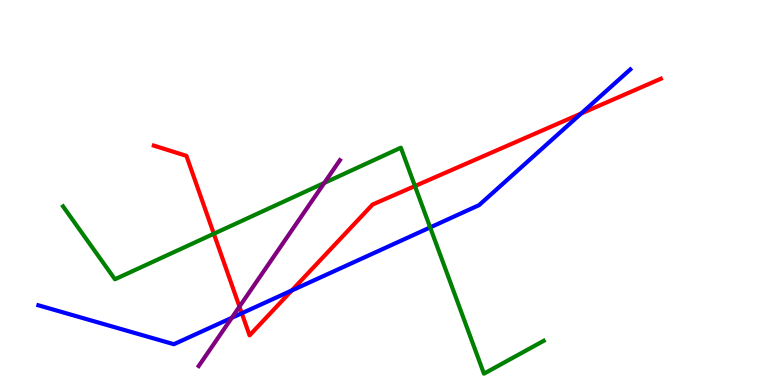[{'lines': ['blue', 'red'], 'intersections': [{'x': 3.12, 'y': 1.86}, {'x': 3.76, 'y': 2.45}, {'x': 7.5, 'y': 7.05}]}, {'lines': ['green', 'red'], 'intersections': [{'x': 2.76, 'y': 3.93}, {'x': 5.35, 'y': 5.17}]}, {'lines': ['purple', 'red'], 'intersections': [{'x': 3.09, 'y': 2.04}]}, {'lines': ['blue', 'green'], 'intersections': [{'x': 5.55, 'y': 4.09}]}, {'lines': ['blue', 'purple'], 'intersections': [{'x': 2.99, 'y': 1.75}]}, {'lines': ['green', 'purple'], 'intersections': [{'x': 4.18, 'y': 5.25}]}]